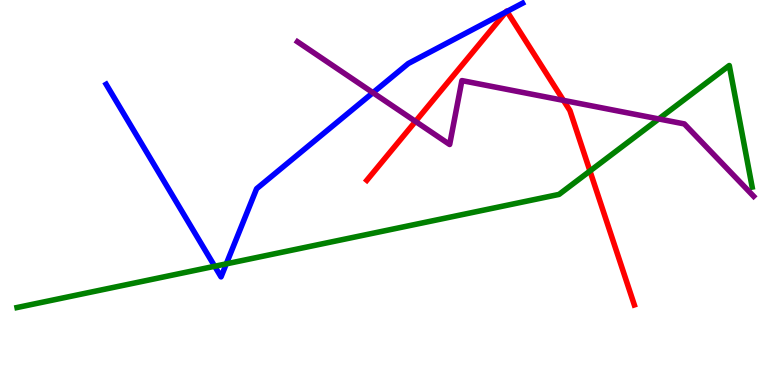[{'lines': ['blue', 'red'], 'intersections': [{'x': 6.53, 'y': 9.69}, {'x': 6.54, 'y': 9.7}]}, {'lines': ['green', 'red'], 'intersections': [{'x': 7.61, 'y': 5.56}]}, {'lines': ['purple', 'red'], 'intersections': [{'x': 5.36, 'y': 6.85}, {'x': 7.27, 'y': 7.39}]}, {'lines': ['blue', 'green'], 'intersections': [{'x': 2.77, 'y': 3.08}, {'x': 2.92, 'y': 3.15}]}, {'lines': ['blue', 'purple'], 'intersections': [{'x': 4.81, 'y': 7.59}]}, {'lines': ['green', 'purple'], 'intersections': [{'x': 8.5, 'y': 6.91}]}]